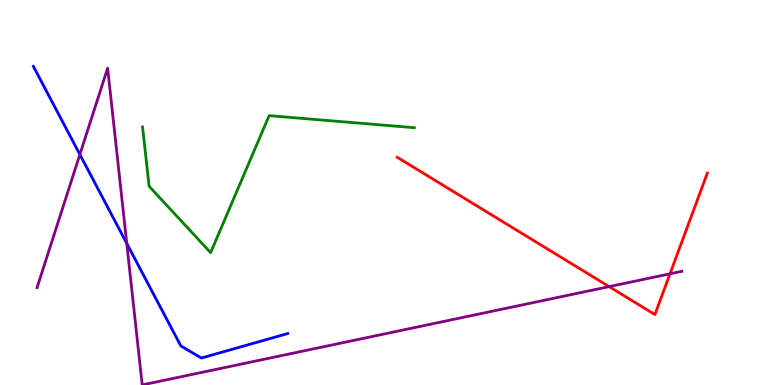[{'lines': ['blue', 'red'], 'intersections': []}, {'lines': ['green', 'red'], 'intersections': []}, {'lines': ['purple', 'red'], 'intersections': [{'x': 7.86, 'y': 2.56}, {'x': 8.65, 'y': 2.89}]}, {'lines': ['blue', 'green'], 'intersections': []}, {'lines': ['blue', 'purple'], 'intersections': [{'x': 1.03, 'y': 5.99}, {'x': 1.64, 'y': 3.68}]}, {'lines': ['green', 'purple'], 'intersections': []}]